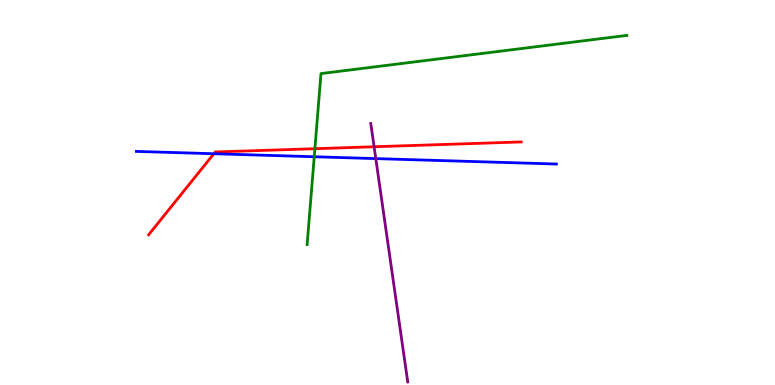[{'lines': ['blue', 'red'], 'intersections': [{'x': 2.76, 'y': 6.01}]}, {'lines': ['green', 'red'], 'intersections': [{'x': 4.06, 'y': 6.14}]}, {'lines': ['purple', 'red'], 'intersections': [{'x': 4.83, 'y': 6.19}]}, {'lines': ['blue', 'green'], 'intersections': [{'x': 4.05, 'y': 5.93}]}, {'lines': ['blue', 'purple'], 'intersections': [{'x': 4.85, 'y': 5.88}]}, {'lines': ['green', 'purple'], 'intersections': []}]